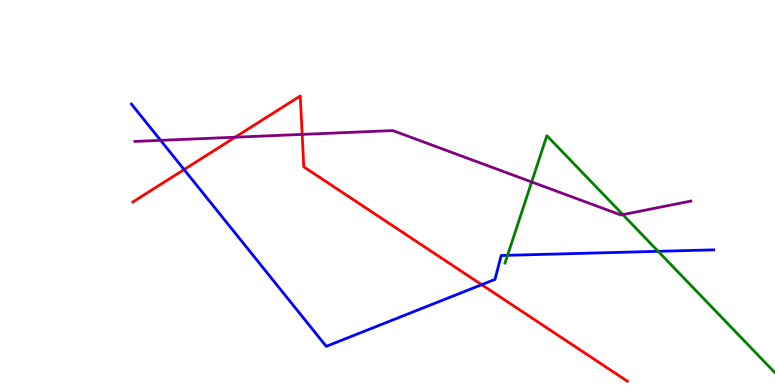[{'lines': ['blue', 'red'], 'intersections': [{'x': 2.38, 'y': 5.6}, {'x': 6.22, 'y': 2.61}]}, {'lines': ['green', 'red'], 'intersections': []}, {'lines': ['purple', 'red'], 'intersections': [{'x': 3.03, 'y': 6.44}, {'x': 3.9, 'y': 6.51}]}, {'lines': ['blue', 'green'], 'intersections': [{'x': 6.55, 'y': 3.37}, {'x': 8.49, 'y': 3.47}]}, {'lines': ['blue', 'purple'], 'intersections': [{'x': 2.07, 'y': 6.35}]}, {'lines': ['green', 'purple'], 'intersections': [{'x': 6.86, 'y': 5.27}, {'x': 8.04, 'y': 4.43}]}]